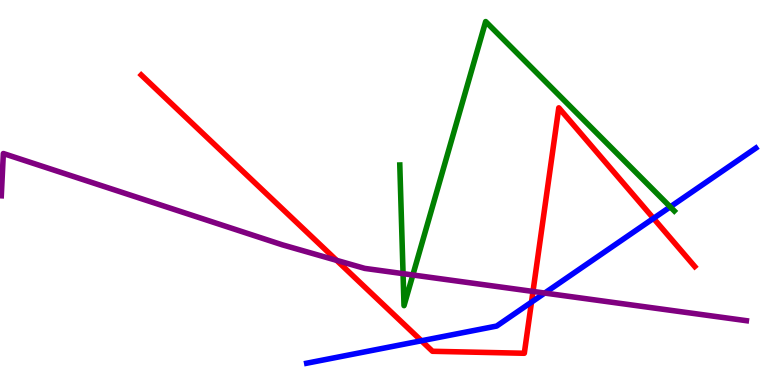[{'lines': ['blue', 'red'], 'intersections': [{'x': 5.44, 'y': 1.15}, {'x': 6.86, 'y': 2.15}, {'x': 8.43, 'y': 4.33}]}, {'lines': ['green', 'red'], 'intersections': []}, {'lines': ['purple', 'red'], 'intersections': [{'x': 4.34, 'y': 3.24}, {'x': 6.88, 'y': 2.43}]}, {'lines': ['blue', 'green'], 'intersections': [{'x': 8.65, 'y': 4.63}]}, {'lines': ['blue', 'purple'], 'intersections': [{'x': 7.03, 'y': 2.39}]}, {'lines': ['green', 'purple'], 'intersections': [{'x': 5.2, 'y': 2.89}, {'x': 5.33, 'y': 2.86}]}]